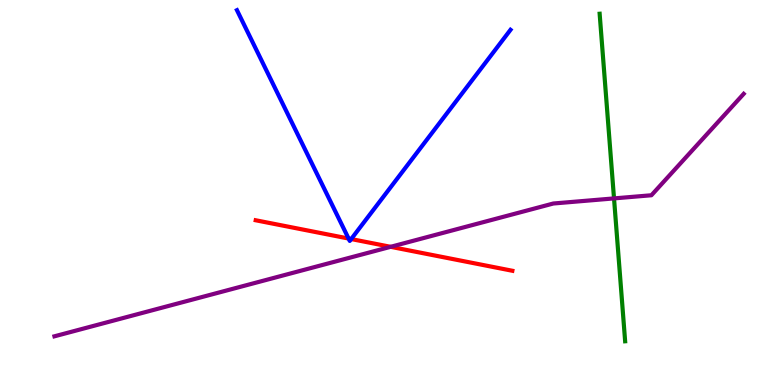[{'lines': ['blue', 'red'], 'intersections': [{'x': 4.5, 'y': 3.8}, {'x': 4.53, 'y': 3.79}]}, {'lines': ['green', 'red'], 'intersections': []}, {'lines': ['purple', 'red'], 'intersections': [{'x': 5.04, 'y': 3.59}]}, {'lines': ['blue', 'green'], 'intersections': []}, {'lines': ['blue', 'purple'], 'intersections': []}, {'lines': ['green', 'purple'], 'intersections': [{'x': 7.92, 'y': 4.85}]}]